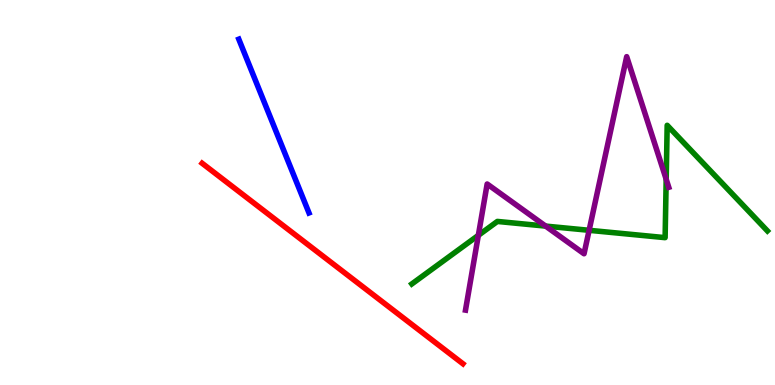[{'lines': ['blue', 'red'], 'intersections': []}, {'lines': ['green', 'red'], 'intersections': []}, {'lines': ['purple', 'red'], 'intersections': []}, {'lines': ['blue', 'green'], 'intersections': []}, {'lines': ['blue', 'purple'], 'intersections': []}, {'lines': ['green', 'purple'], 'intersections': [{'x': 6.17, 'y': 3.89}, {'x': 7.04, 'y': 4.13}, {'x': 7.6, 'y': 4.02}, {'x': 8.6, 'y': 5.34}]}]